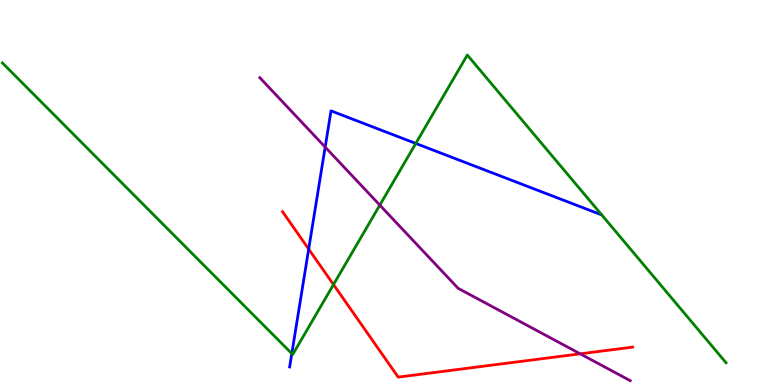[{'lines': ['blue', 'red'], 'intersections': [{'x': 3.98, 'y': 3.53}]}, {'lines': ['green', 'red'], 'intersections': [{'x': 4.3, 'y': 2.61}]}, {'lines': ['purple', 'red'], 'intersections': [{'x': 7.49, 'y': 0.81}]}, {'lines': ['blue', 'green'], 'intersections': [{'x': 3.77, 'y': 0.816}, {'x': 5.36, 'y': 6.27}]}, {'lines': ['blue', 'purple'], 'intersections': [{'x': 4.2, 'y': 6.18}]}, {'lines': ['green', 'purple'], 'intersections': [{'x': 4.9, 'y': 4.67}]}]